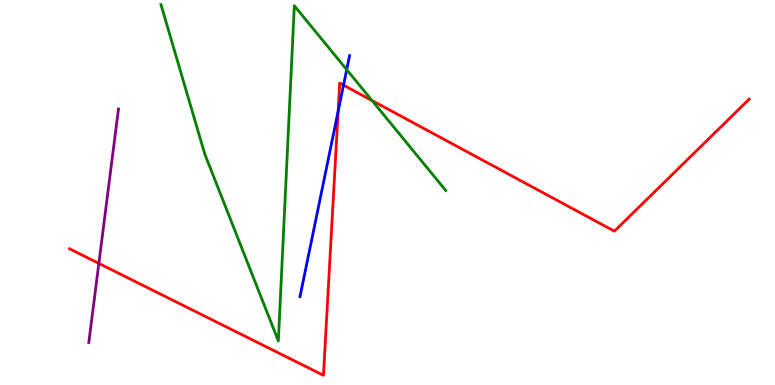[{'lines': ['blue', 'red'], 'intersections': [{'x': 4.36, 'y': 7.11}, {'x': 4.43, 'y': 7.79}]}, {'lines': ['green', 'red'], 'intersections': [{'x': 4.8, 'y': 7.39}]}, {'lines': ['purple', 'red'], 'intersections': [{'x': 1.28, 'y': 3.16}]}, {'lines': ['blue', 'green'], 'intersections': [{'x': 4.47, 'y': 8.19}]}, {'lines': ['blue', 'purple'], 'intersections': []}, {'lines': ['green', 'purple'], 'intersections': []}]